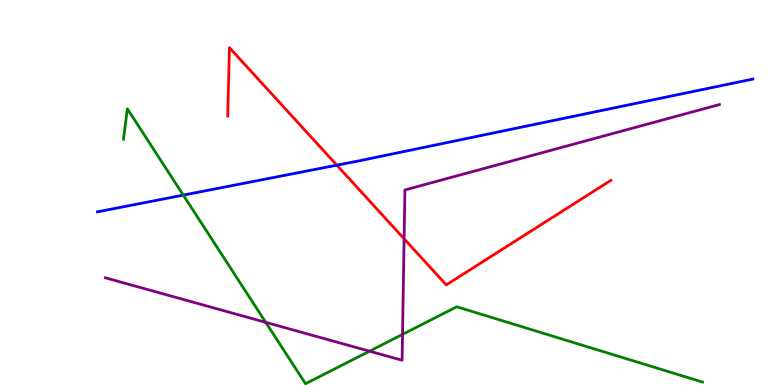[{'lines': ['blue', 'red'], 'intersections': [{'x': 4.35, 'y': 5.71}]}, {'lines': ['green', 'red'], 'intersections': []}, {'lines': ['purple', 'red'], 'intersections': [{'x': 5.21, 'y': 3.8}]}, {'lines': ['blue', 'green'], 'intersections': [{'x': 2.36, 'y': 4.93}]}, {'lines': ['blue', 'purple'], 'intersections': []}, {'lines': ['green', 'purple'], 'intersections': [{'x': 3.43, 'y': 1.63}, {'x': 4.77, 'y': 0.878}, {'x': 5.19, 'y': 1.31}]}]